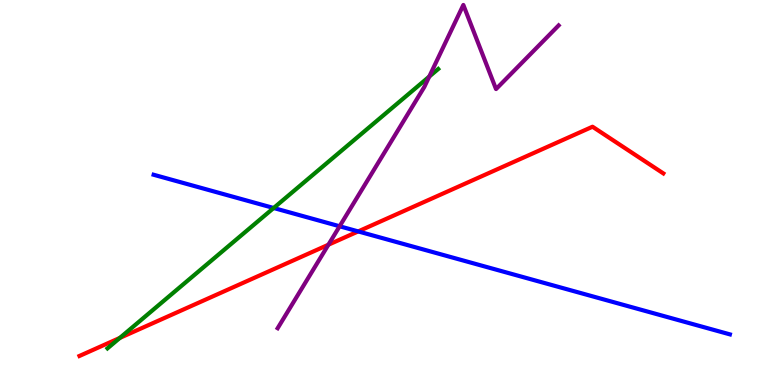[{'lines': ['blue', 'red'], 'intersections': [{'x': 4.62, 'y': 3.99}]}, {'lines': ['green', 'red'], 'intersections': [{'x': 1.55, 'y': 1.22}]}, {'lines': ['purple', 'red'], 'intersections': [{'x': 4.24, 'y': 3.64}]}, {'lines': ['blue', 'green'], 'intersections': [{'x': 3.53, 'y': 4.6}]}, {'lines': ['blue', 'purple'], 'intersections': [{'x': 4.38, 'y': 4.12}]}, {'lines': ['green', 'purple'], 'intersections': [{'x': 5.54, 'y': 8.01}]}]